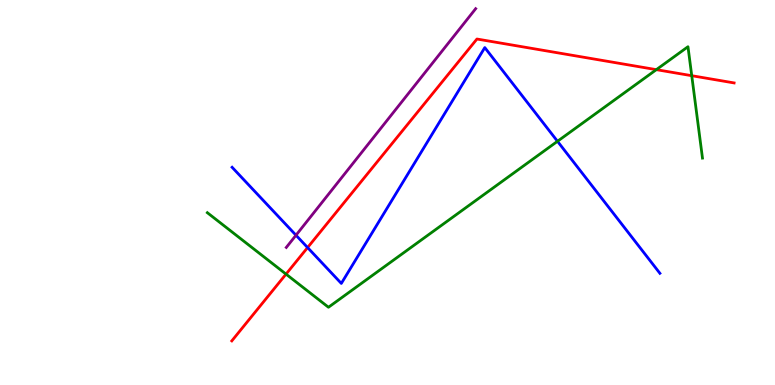[{'lines': ['blue', 'red'], 'intersections': [{'x': 3.97, 'y': 3.57}]}, {'lines': ['green', 'red'], 'intersections': [{'x': 3.69, 'y': 2.88}, {'x': 8.47, 'y': 8.19}, {'x': 8.93, 'y': 8.03}]}, {'lines': ['purple', 'red'], 'intersections': []}, {'lines': ['blue', 'green'], 'intersections': [{'x': 7.19, 'y': 6.33}]}, {'lines': ['blue', 'purple'], 'intersections': [{'x': 3.82, 'y': 3.89}]}, {'lines': ['green', 'purple'], 'intersections': []}]